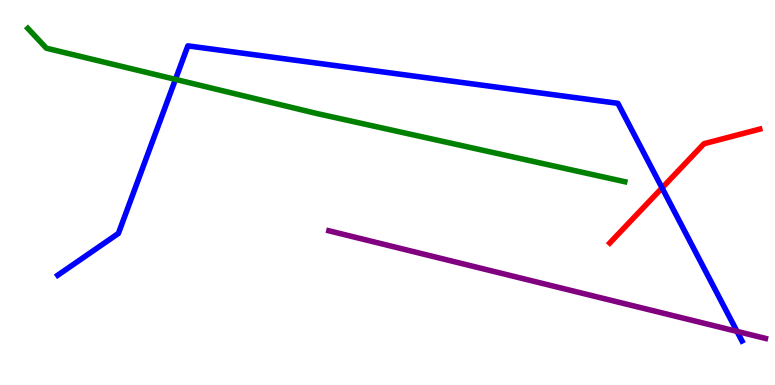[{'lines': ['blue', 'red'], 'intersections': [{'x': 8.54, 'y': 5.12}]}, {'lines': ['green', 'red'], 'intersections': []}, {'lines': ['purple', 'red'], 'intersections': []}, {'lines': ['blue', 'green'], 'intersections': [{'x': 2.26, 'y': 7.94}]}, {'lines': ['blue', 'purple'], 'intersections': [{'x': 9.51, 'y': 1.39}]}, {'lines': ['green', 'purple'], 'intersections': []}]